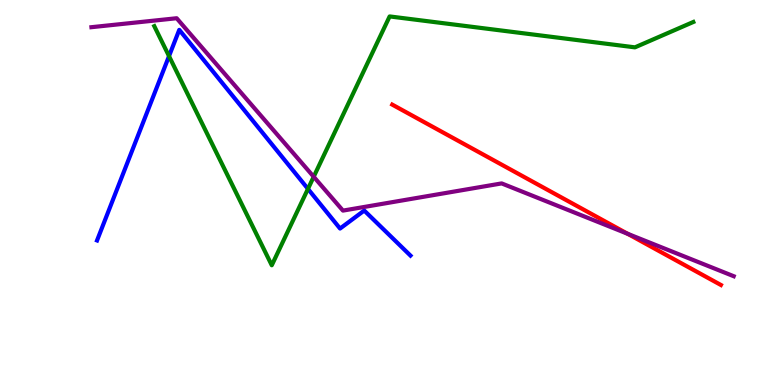[{'lines': ['blue', 'red'], 'intersections': []}, {'lines': ['green', 'red'], 'intersections': []}, {'lines': ['purple', 'red'], 'intersections': [{'x': 8.1, 'y': 3.93}]}, {'lines': ['blue', 'green'], 'intersections': [{'x': 2.18, 'y': 8.54}, {'x': 3.97, 'y': 5.09}]}, {'lines': ['blue', 'purple'], 'intersections': []}, {'lines': ['green', 'purple'], 'intersections': [{'x': 4.05, 'y': 5.41}]}]